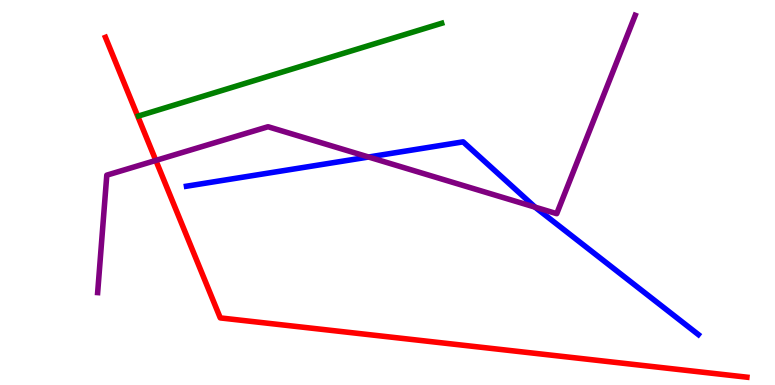[{'lines': ['blue', 'red'], 'intersections': []}, {'lines': ['green', 'red'], 'intersections': []}, {'lines': ['purple', 'red'], 'intersections': [{'x': 2.01, 'y': 5.83}]}, {'lines': ['blue', 'green'], 'intersections': []}, {'lines': ['blue', 'purple'], 'intersections': [{'x': 4.76, 'y': 5.92}, {'x': 6.9, 'y': 4.62}]}, {'lines': ['green', 'purple'], 'intersections': []}]